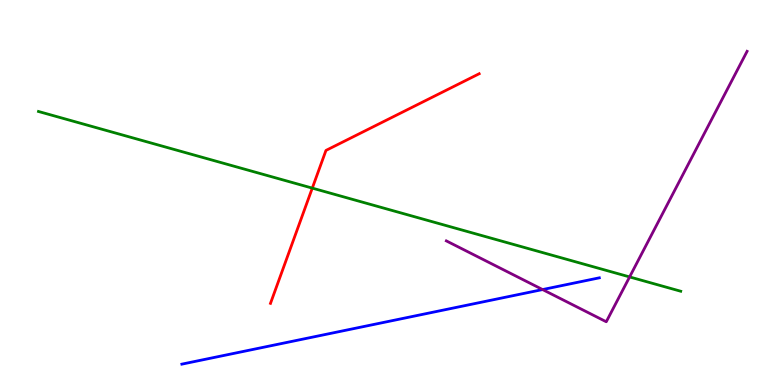[{'lines': ['blue', 'red'], 'intersections': []}, {'lines': ['green', 'red'], 'intersections': [{'x': 4.03, 'y': 5.11}]}, {'lines': ['purple', 'red'], 'intersections': []}, {'lines': ['blue', 'green'], 'intersections': []}, {'lines': ['blue', 'purple'], 'intersections': [{'x': 7.0, 'y': 2.48}]}, {'lines': ['green', 'purple'], 'intersections': [{'x': 8.12, 'y': 2.81}]}]